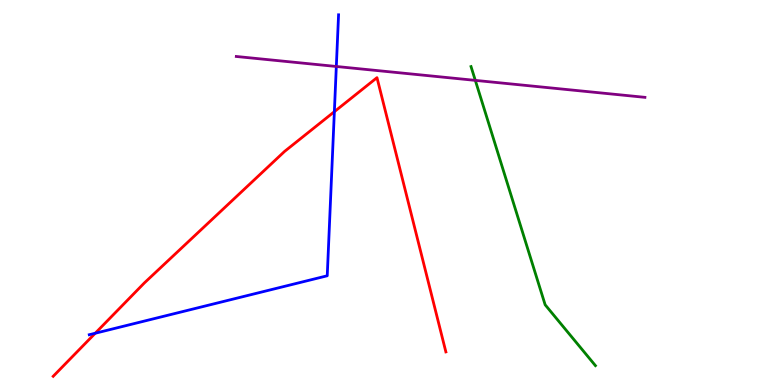[{'lines': ['blue', 'red'], 'intersections': [{'x': 1.23, 'y': 1.34}, {'x': 4.31, 'y': 7.1}]}, {'lines': ['green', 'red'], 'intersections': []}, {'lines': ['purple', 'red'], 'intersections': []}, {'lines': ['blue', 'green'], 'intersections': []}, {'lines': ['blue', 'purple'], 'intersections': [{'x': 4.34, 'y': 8.27}]}, {'lines': ['green', 'purple'], 'intersections': [{'x': 6.13, 'y': 7.91}]}]